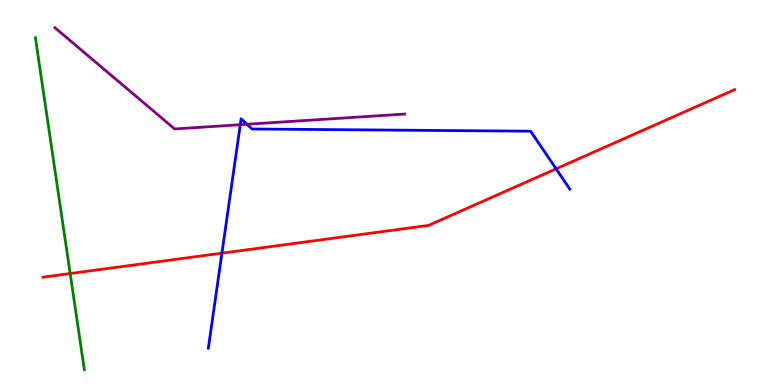[{'lines': ['blue', 'red'], 'intersections': [{'x': 2.86, 'y': 3.42}, {'x': 7.18, 'y': 5.62}]}, {'lines': ['green', 'red'], 'intersections': [{'x': 0.905, 'y': 2.9}]}, {'lines': ['purple', 'red'], 'intersections': []}, {'lines': ['blue', 'green'], 'intersections': []}, {'lines': ['blue', 'purple'], 'intersections': [{'x': 3.1, 'y': 6.76}, {'x': 3.19, 'y': 6.77}]}, {'lines': ['green', 'purple'], 'intersections': []}]